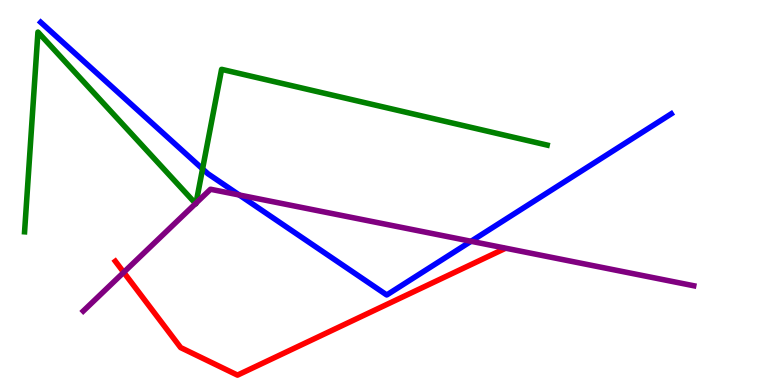[{'lines': ['blue', 'red'], 'intersections': []}, {'lines': ['green', 'red'], 'intersections': []}, {'lines': ['purple', 'red'], 'intersections': [{'x': 1.6, 'y': 2.93}]}, {'lines': ['blue', 'green'], 'intersections': [{'x': 2.61, 'y': 5.61}]}, {'lines': ['blue', 'purple'], 'intersections': [{'x': 3.09, 'y': 4.94}, {'x': 6.08, 'y': 3.73}]}, {'lines': ['green', 'purple'], 'intersections': [{'x': 2.52, 'y': 4.71}, {'x': 2.53, 'y': 4.72}]}]